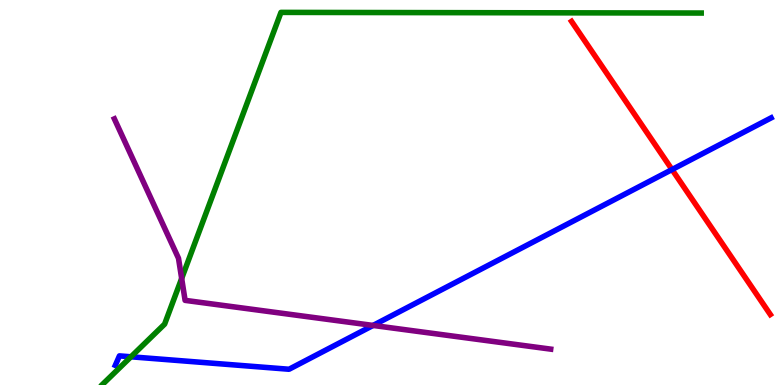[{'lines': ['blue', 'red'], 'intersections': [{'x': 8.67, 'y': 5.6}]}, {'lines': ['green', 'red'], 'intersections': []}, {'lines': ['purple', 'red'], 'intersections': []}, {'lines': ['blue', 'green'], 'intersections': [{'x': 1.69, 'y': 0.733}]}, {'lines': ['blue', 'purple'], 'intersections': [{'x': 4.81, 'y': 1.55}]}, {'lines': ['green', 'purple'], 'intersections': [{'x': 2.34, 'y': 2.77}]}]